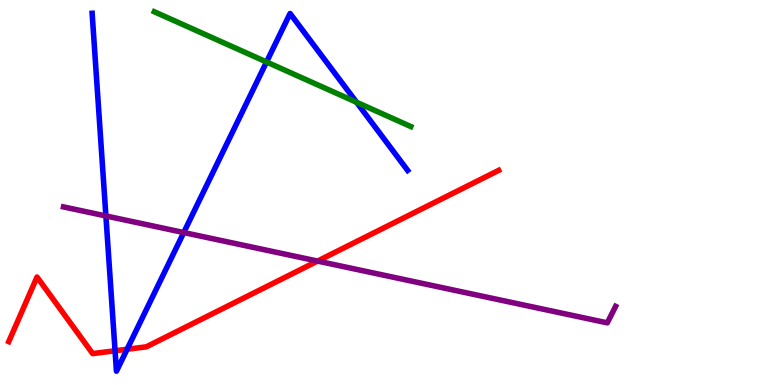[{'lines': ['blue', 'red'], 'intersections': [{'x': 1.48, 'y': 0.889}, {'x': 1.64, 'y': 0.929}]}, {'lines': ['green', 'red'], 'intersections': []}, {'lines': ['purple', 'red'], 'intersections': [{'x': 4.1, 'y': 3.22}]}, {'lines': ['blue', 'green'], 'intersections': [{'x': 3.44, 'y': 8.39}, {'x': 4.6, 'y': 7.34}]}, {'lines': ['blue', 'purple'], 'intersections': [{'x': 1.37, 'y': 4.39}, {'x': 2.37, 'y': 3.96}]}, {'lines': ['green', 'purple'], 'intersections': []}]